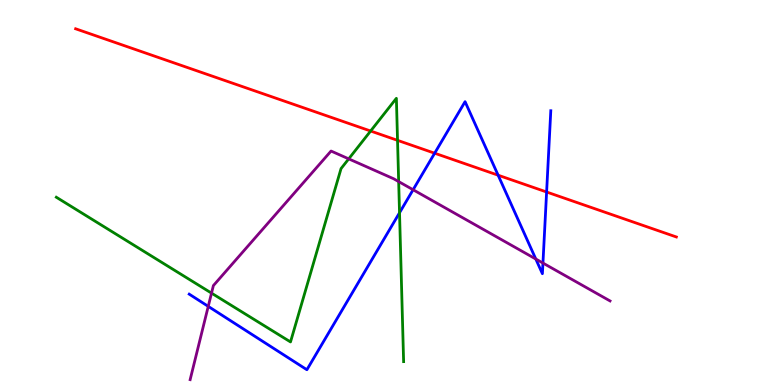[{'lines': ['blue', 'red'], 'intersections': [{'x': 5.61, 'y': 6.02}, {'x': 6.43, 'y': 5.45}, {'x': 7.05, 'y': 5.01}]}, {'lines': ['green', 'red'], 'intersections': [{'x': 4.78, 'y': 6.6}, {'x': 5.13, 'y': 6.35}]}, {'lines': ['purple', 'red'], 'intersections': []}, {'lines': ['blue', 'green'], 'intersections': [{'x': 5.16, 'y': 4.47}]}, {'lines': ['blue', 'purple'], 'intersections': [{'x': 2.69, 'y': 2.04}, {'x': 5.33, 'y': 5.07}, {'x': 6.91, 'y': 3.27}, {'x': 7.01, 'y': 3.17}]}, {'lines': ['green', 'purple'], 'intersections': [{'x': 2.73, 'y': 2.39}, {'x': 4.5, 'y': 5.87}, {'x': 5.14, 'y': 5.28}]}]